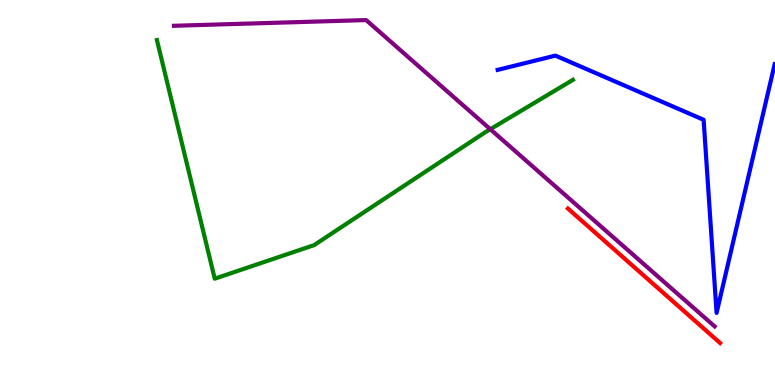[{'lines': ['blue', 'red'], 'intersections': []}, {'lines': ['green', 'red'], 'intersections': []}, {'lines': ['purple', 'red'], 'intersections': []}, {'lines': ['blue', 'green'], 'intersections': []}, {'lines': ['blue', 'purple'], 'intersections': []}, {'lines': ['green', 'purple'], 'intersections': [{'x': 6.33, 'y': 6.64}]}]